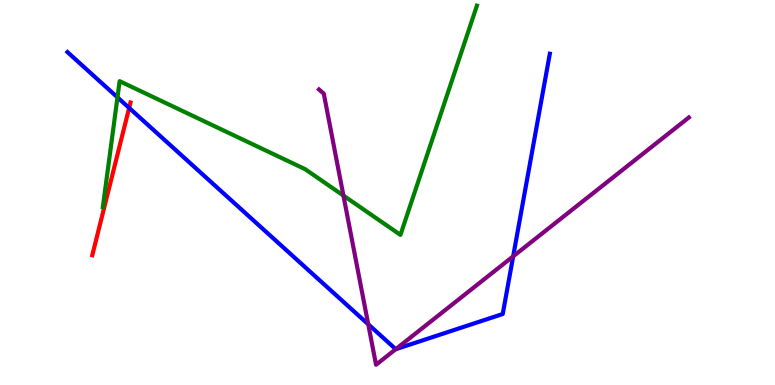[{'lines': ['blue', 'red'], 'intersections': [{'x': 1.67, 'y': 7.2}]}, {'lines': ['green', 'red'], 'intersections': []}, {'lines': ['purple', 'red'], 'intersections': []}, {'lines': ['blue', 'green'], 'intersections': [{'x': 1.52, 'y': 7.47}]}, {'lines': ['blue', 'purple'], 'intersections': [{'x': 4.75, 'y': 1.58}, {'x': 5.11, 'y': 0.931}, {'x': 6.62, 'y': 3.34}]}, {'lines': ['green', 'purple'], 'intersections': [{'x': 4.43, 'y': 4.92}]}]